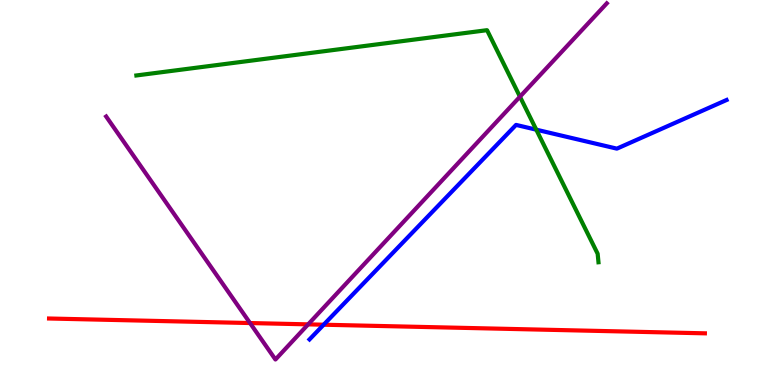[{'lines': ['blue', 'red'], 'intersections': [{'x': 4.18, 'y': 1.57}]}, {'lines': ['green', 'red'], 'intersections': []}, {'lines': ['purple', 'red'], 'intersections': [{'x': 3.23, 'y': 1.61}, {'x': 3.98, 'y': 1.57}]}, {'lines': ['blue', 'green'], 'intersections': [{'x': 6.92, 'y': 6.63}]}, {'lines': ['blue', 'purple'], 'intersections': []}, {'lines': ['green', 'purple'], 'intersections': [{'x': 6.71, 'y': 7.49}]}]